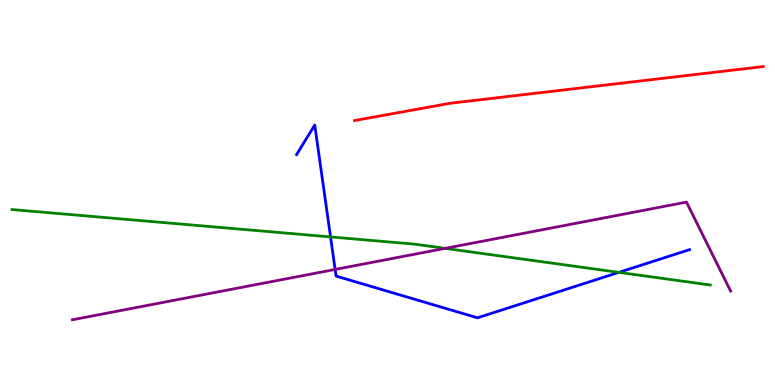[{'lines': ['blue', 'red'], 'intersections': []}, {'lines': ['green', 'red'], 'intersections': []}, {'lines': ['purple', 'red'], 'intersections': []}, {'lines': ['blue', 'green'], 'intersections': [{'x': 4.27, 'y': 3.85}, {'x': 7.99, 'y': 2.93}]}, {'lines': ['blue', 'purple'], 'intersections': [{'x': 4.32, 'y': 3.0}]}, {'lines': ['green', 'purple'], 'intersections': [{'x': 5.74, 'y': 3.55}]}]